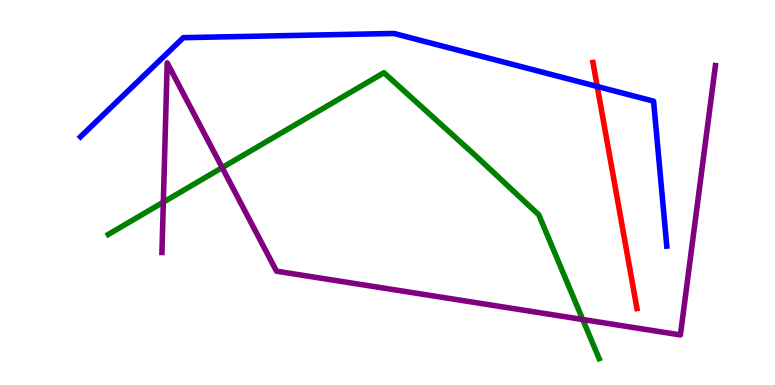[{'lines': ['blue', 'red'], 'intersections': [{'x': 7.71, 'y': 7.75}]}, {'lines': ['green', 'red'], 'intersections': []}, {'lines': ['purple', 'red'], 'intersections': []}, {'lines': ['blue', 'green'], 'intersections': []}, {'lines': ['blue', 'purple'], 'intersections': []}, {'lines': ['green', 'purple'], 'intersections': [{'x': 2.11, 'y': 4.75}, {'x': 2.87, 'y': 5.65}, {'x': 7.52, 'y': 1.7}]}]